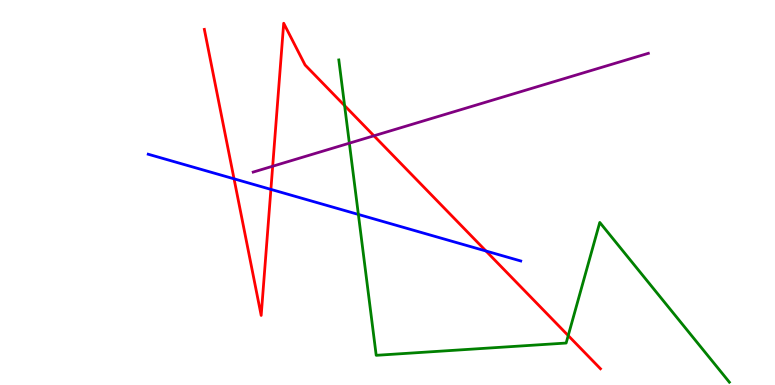[{'lines': ['blue', 'red'], 'intersections': [{'x': 3.02, 'y': 5.36}, {'x': 3.5, 'y': 5.08}, {'x': 6.27, 'y': 3.48}]}, {'lines': ['green', 'red'], 'intersections': [{'x': 4.45, 'y': 7.26}, {'x': 7.33, 'y': 1.28}]}, {'lines': ['purple', 'red'], 'intersections': [{'x': 3.52, 'y': 5.68}, {'x': 4.82, 'y': 6.47}]}, {'lines': ['blue', 'green'], 'intersections': [{'x': 4.62, 'y': 4.43}]}, {'lines': ['blue', 'purple'], 'intersections': []}, {'lines': ['green', 'purple'], 'intersections': [{'x': 4.51, 'y': 6.28}]}]